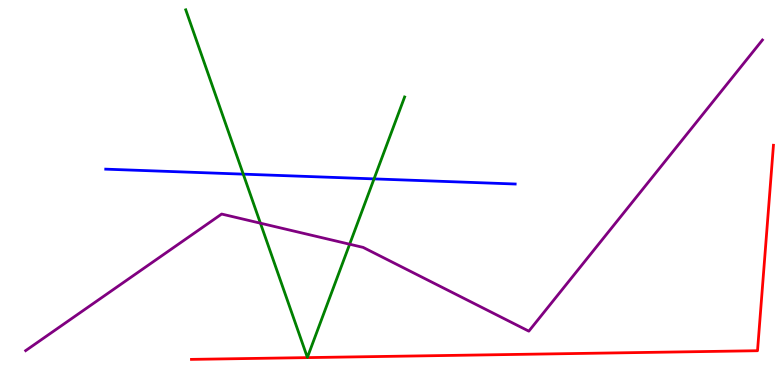[{'lines': ['blue', 'red'], 'intersections': []}, {'lines': ['green', 'red'], 'intersections': []}, {'lines': ['purple', 'red'], 'intersections': []}, {'lines': ['blue', 'green'], 'intersections': [{'x': 3.14, 'y': 5.48}, {'x': 4.83, 'y': 5.35}]}, {'lines': ['blue', 'purple'], 'intersections': []}, {'lines': ['green', 'purple'], 'intersections': [{'x': 3.36, 'y': 4.2}, {'x': 4.51, 'y': 3.66}]}]